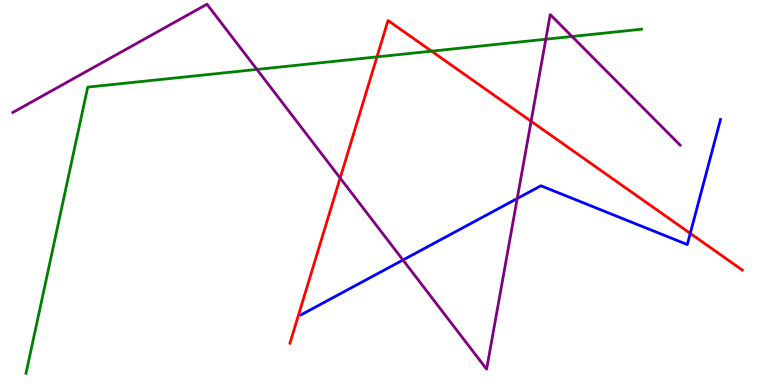[{'lines': ['blue', 'red'], 'intersections': [{'x': 8.91, 'y': 3.94}]}, {'lines': ['green', 'red'], 'intersections': [{'x': 4.86, 'y': 8.52}, {'x': 5.57, 'y': 8.67}]}, {'lines': ['purple', 'red'], 'intersections': [{'x': 4.39, 'y': 5.38}, {'x': 6.85, 'y': 6.85}]}, {'lines': ['blue', 'green'], 'intersections': []}, {'lines': ['blue', 'purple'], 'intersections': [{'x': 5.2, 'y': 3.25}, {'x': 6.67, 'y': 4.84}]}, {'lines': ['green', 'purple'], 'intersections': [{'x': 3.32, 'y': 8.2}, {'x': 7.04, 'y': 8.98}, {'x': 7.38, 'y': 9.05}]}]